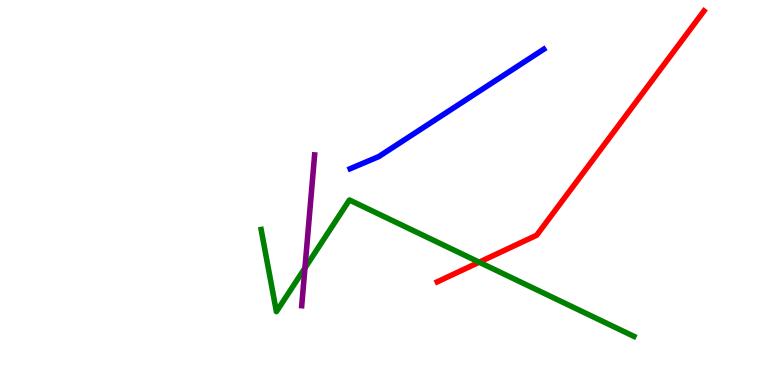[{'lines': ['blue', 'red'], 'intersections': []}, {'lines': ['green', 'red'], 'intersections': [{'x': 6.18, 'y': 3.19}]}, {'lines': ['purple', 'red'], 'intersections': []}, {'lines': ['blue', 'green'], 'intersections': []}, {'lines': ['blue', 'purple'], 'intersections': []}, {'lines': ['green', 'purple'], 'intersections': [{'x': 3.93, 'y': 3.04}]}]